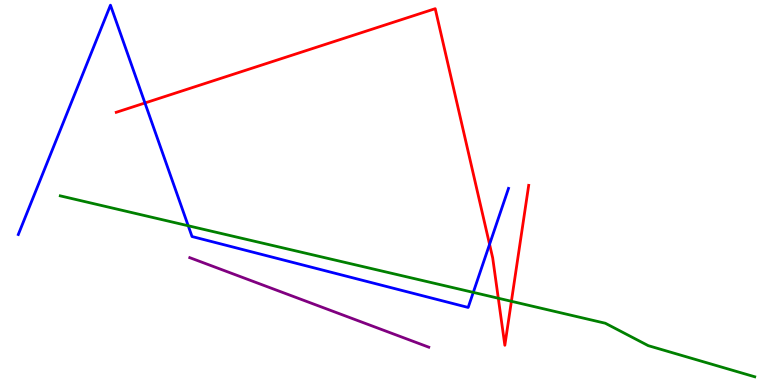[{'lines': ['blue', 'red'], 'intersections': [{'x': 1.87, 'y': 7.33}, {'x': 6.32, 'y': 3.65}]}, {'lines': ['green', 'red'], 'intersections': [{'x': 6.43, 'y': 2.25}, {'x': 6.6, 'y': 2.17}]}, {'lines': ['purple', 'red'], 'intersections': []}, {'lines': ['blue', 'green'], 'intersections': [{'x': 2.43, 'y': 4.14}, {'x': 6.11, 'y': 2.41}]}, {'lines': ['blue', 'purple'], 'intersections': []}, {'lines': ['green', 'purple'], 'intersections': []}]